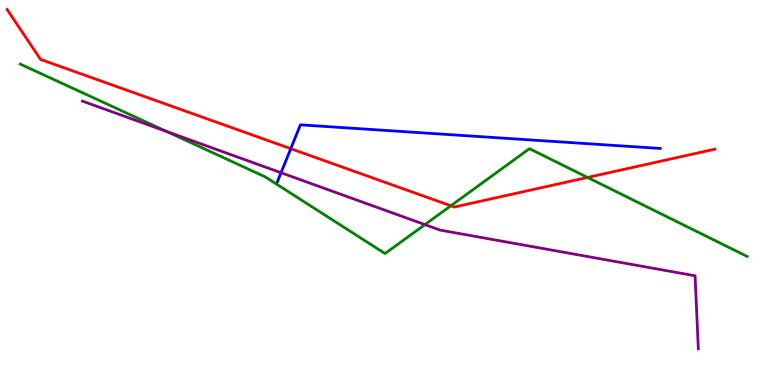[{'lines': ['blue', 'red'], 'intersections': [{'x': 3.75, 'y': 6.14}]}, {'lines': ['green', 'red'], 'intersections': [{'x': 5.82, 'y': 4.65}, {'x': 7.58, 'y': 5.39}]}, {'lines': ['purple', 'red'], 'intersections': []}, {'lines': ['blue', 'green'], 'intersections': []}, {'lines': ['blue', 'purple'], 'intersections': [{'x': 3.63, 'y': 5.51}]}, {'lines': ['green', 'purple'], 'intersections': [{'x': 2.15, 'y': 6.58}, {'x': 5.48, 'y': 4.17}]}]